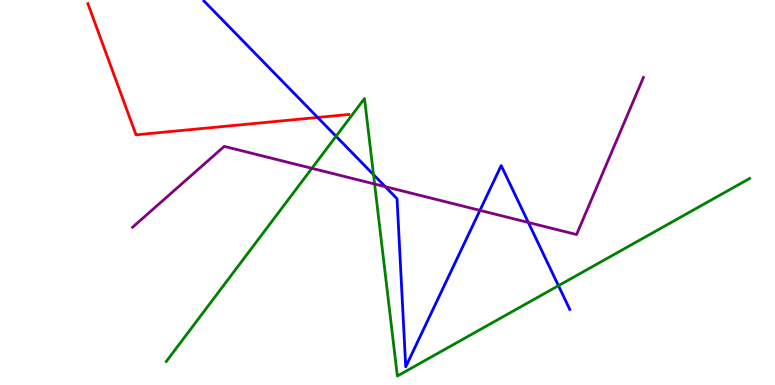[{'lines': ['blue', 'red'], 'intersections': [{'x': 4.1, 'y': 6.95}]}, {'lines': ['green', 'red'], 'intersections': []}, {'lines': ['purple', 'red'], 'intersections': []}, {'lines': ['blue', 'green'], 'intersections': [{'x': 4.34, 'y': 6.46}, {'x': 4.82, 'y': 5.46}, {'x': 7.21, 'y': 2.58}]}, {'lines': ['blue', 'purple'], 'intersections': [{'x': 4.97, 'y': 5.15}, {'x': 6.19, 'y': 4.54}, {'x': 6.82, 'y': 4.22}]}, {'lines': ['green', 'purple'], 'intersections': [{'x': 4.02, 'y': 5.63}, {'x': 4.83, 'y': 5.22}]}]